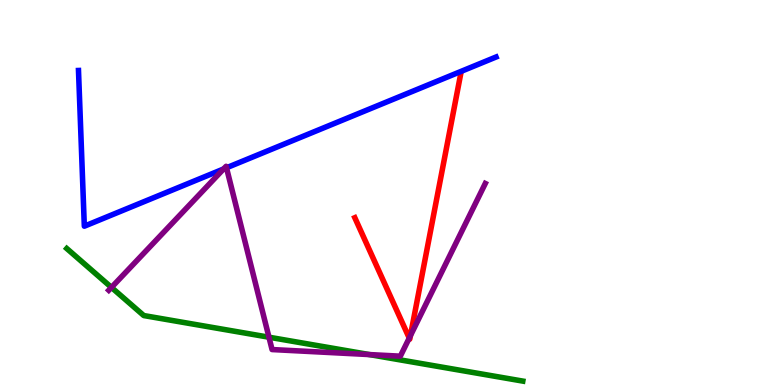[{'lines': ['blue', 'red'], 'intersections': []}, {'lines': ['green', 'red'], 'intersections': []}, {'lines': ['purple', 'red'], 'intersections': [{'x': 5.28, 'y': 1.22}, {'x': 5.3, 'y': 1.28}]}, {'lines': ['blue', 'green'], 'intersections': []}, {'lines': ['blue', 'purple'], 'intersections': [{'x': 2.88, 'y': 5.61}, {'x': 2.92, 'y': 5.64}]}, {'lines': ['green', 'purple'], 'intersections': [{'x': 1.44, 'y': 2.53}, {'x': 3.47, 'y': 1.24}, {'x': 4.77, 'y': 0.79}]}]